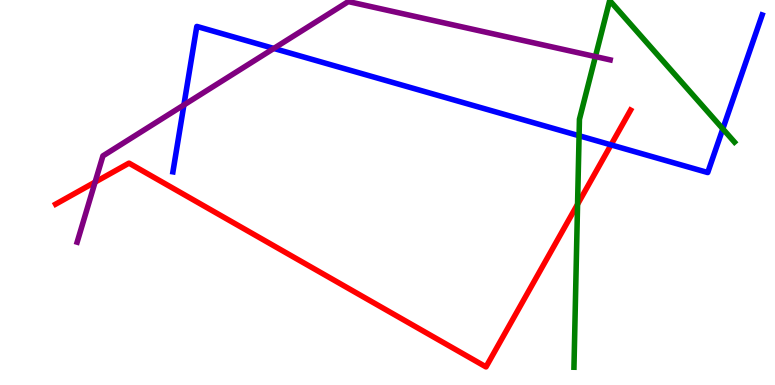[{'lines': ['blue', 'red'], 'intersections': [{'x': 7.88, 'y': 6.24}]}, {'lines': ['green', 'red'], 'intersections': [{'x': 7.45, 'y': 4.69}]}, {'lines': ['purple', 'red'], 'intersections': [{'x': 1.23, 'y': 5.27}]}, {'lines': ['blue', 'green'], 'intersections': [{'x': 7.47, 'y': 6.47}, {'x': 9.33, 'y': 6.65}]}, {'lines': ['blue', 'purple'], 'intersections': [{'x': 2.37, 'y': 7.27}, {'x': 3.53, 'y': 8.74}]}, {'lines': ['green', 'purple'], 'intersections': [{'x': 7.68, 'y': 8.53}]}]